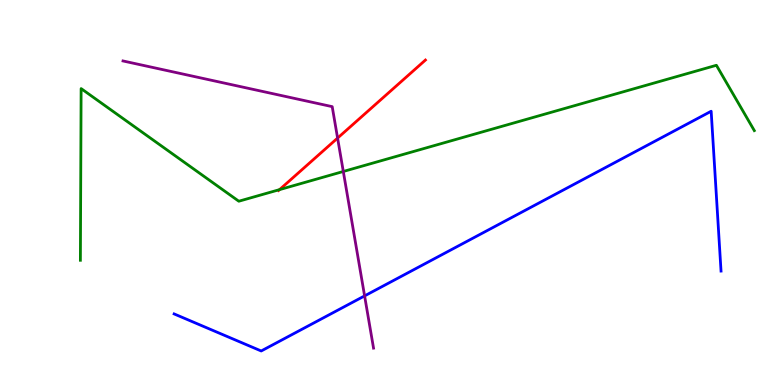[{'lines': ['blue', 'red'], 'intersections': []}, {'lines': ['green', 'red'], 'intersections': [{'x': 3.61, 'y': 5.07}]}, {'lines': ['purple', 'red'], 'intersections': [{'x': 4.36, 'y': 6.41}]}, {'lines': ['blue', 'green'], 'intersections': []}, {'lines': ['blue', 'purple'], 'intersections': [{'x': 4.7, 'y': 2.31}]}, {'lines': ['green', 'purple'], 'intersections': [{'x': 4.43, 'y': 5.55}]}]